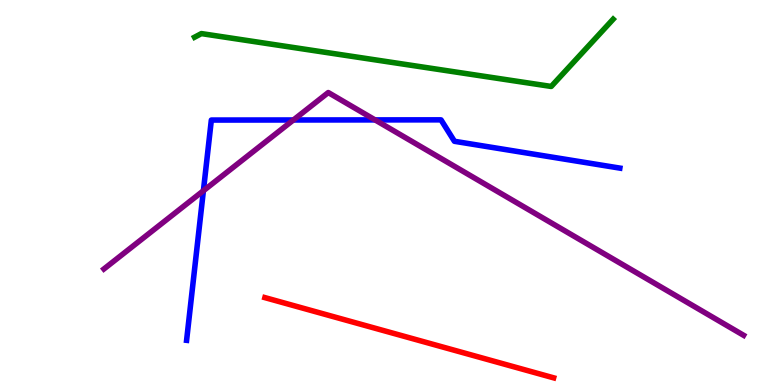[{'lines': ['blue', 'red'], 'intersections': []}, {'lines': ['green', 'red'], 'intersections': []}, {'lines': ['purple', 'red'], 'intersections': []}, {'lines': ['blue', 'green'], 'intersections': []}, {'lines': ['blue', 'purple'], 'intersections': [{'x': 2.62, 'y': 5.05}, {'x': 3.79, 'y': 6.88}, {'x': 4.84, 'y': 6.89}]}, {'lines': ['green', 'purple'], 'intersections': []}]